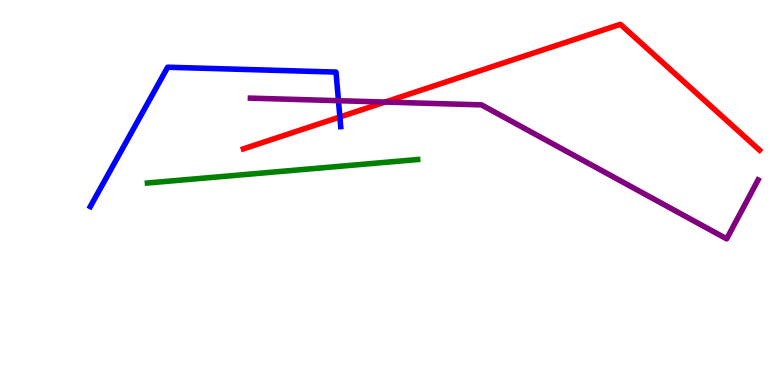[{'lines': ['blue', 'red'], 'intersections': [{'x': 4.39, 'y': 6.96}]}, {'lines': ['green', 'red'], 'intersections': []}, {'lines': ['purple', 'red'], 'intersections': [{'x': 4.97, 'y': 7.35}]}, {'lines': ['blue', 'green'], 'intersections': []}, {'lines': ['blue', 'purple'], 'intersections': [{'x': 4.37, 'y': 7.38}]}, {'lines': ['green', 'purple'], 'intersections': []}]